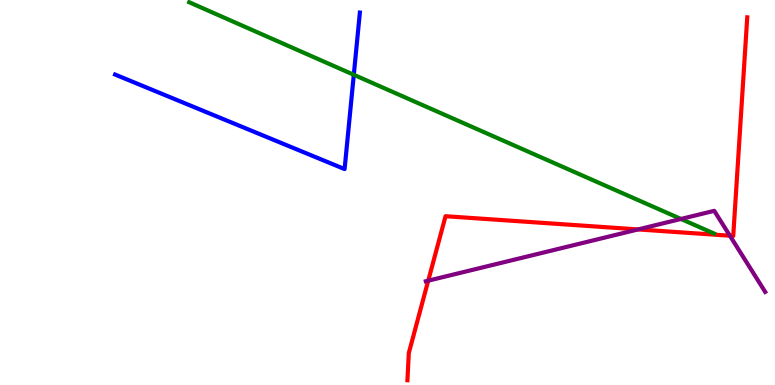[{'lines': ['blue', 'red'], 'intersections': []}, {'lines': ['green', 'red'], 'intersections': []}, {'lines': ['purple', 'red'], 'intersections': [{'x': 5.53, 'y': 2.71}, {'x': 8.23, 'y': 4.04}, {'x': 9.42, 'y': 3.88}]}, {'lines': ['blue', 'green'], 'intersections': [{'x': 4.57, 'y': 8.06}]}, {'lines': ['blue', 'purple'], 'intersections': []}, {'lines': ['green', 'purple'], 'intersections': [{'x': 8.79, 'y': 4.31}]}]